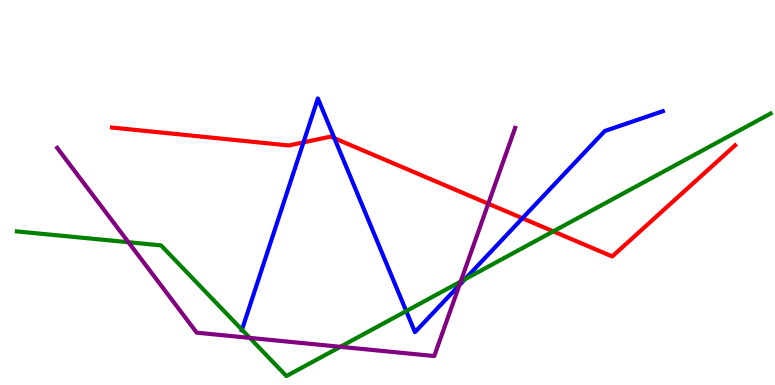[{'lines': ['blue', 'red'], 'intersections': [{'x': 3.92, 'y': 6.3}, {'x': 4.31, 'y': 6.41}, {'x': 6.74, 'y': 4.33}]}, {'lines': ['green', 'red'], 'intersections': [{'x': 7.14, 'y': 3.99}]}, {'lines': ['purple', 'red'], 'intersections': [{'x': 6.3, 'y': 4.71}]}, {'lines': ['blue', 'green'], 'intersections': [{'x': 3.12, 'y': 1.44}, {'x': 5.24, 'y': 1.92}, {'x': 6.0, 'y': 2.74}]}, {'lines': ['blue', 'purple'], 'intersections': [{'x': 5.93, 'y': 2.6}]}, {'lines': ['green', 'purple'], 'intersections': [{'x': 1.66, 'y': 3.71}, {'x': 3.22, 'y': 1.22}, {'x': 4.39, 'y': 0.992}, {'x': 5.94, 'y': 2.69}]}]